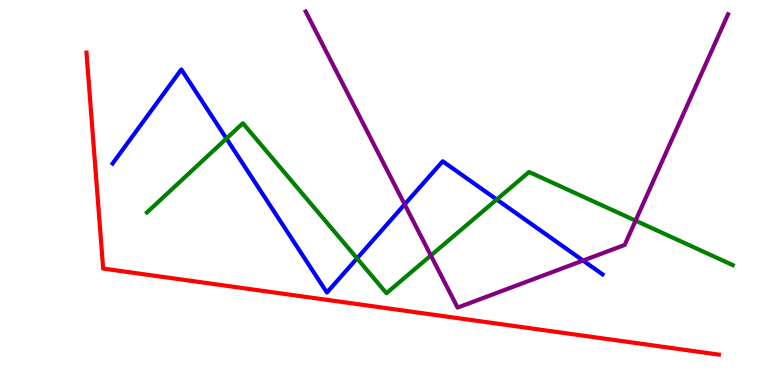[{'lines': ['blue', 'red'], 'intersections': []}, {'lines': ['green', 'red'], 'intersections': []}, {'lines': ['purple', 'red'], 'intersections': []}, {'lines': ['blue', 'green'], 'intersections': [{'x': 2.92, 'y': 6.4}, {'x': 4.61, 'y': 3.29}, {'x': 6.41, 'y': 4.82}]}, {'lines': ['blue', 'purple'], 'intersections': [{'x': 5.22, 'y': 4.69}, {'x': 7.52, 'y': 3.23}]}, {'lines': ['green', 'purple'], 'intersections': [{'x': 5.56, 'y': 3.36}, {'x': 8.2, 'y': 4.27}]}]